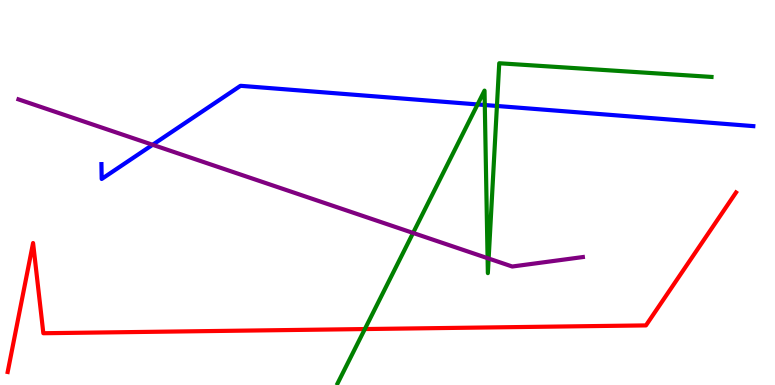[{'lines': ['blue', 'red'], 'intersections': []}, {'lines': ['green', 'red'], 'intersections': [{'x': 4.71, 'y': 1.45}]}, {'lines': ['purple', 'red'], 'intersections': []}, {'lines': ['blue', 'green'], 'intersections': [{'x': 6.16, 'y': 7.29}, {'x': 6.26, 'y': 7.27}, {'x': 6.41, 'y': 7.25}]}, {'lines': ['blue', 'purple'], 'intersections': [{'x': 1.97, 'y': 6.24}]}, {'lines': ['green', 'purple'], 'intersections': [{'x': 5.33, 'y': 3.95}, {'x': 6.29, 'y': 3.29}, {'x': 6.31, 'y': 3.28}]}]